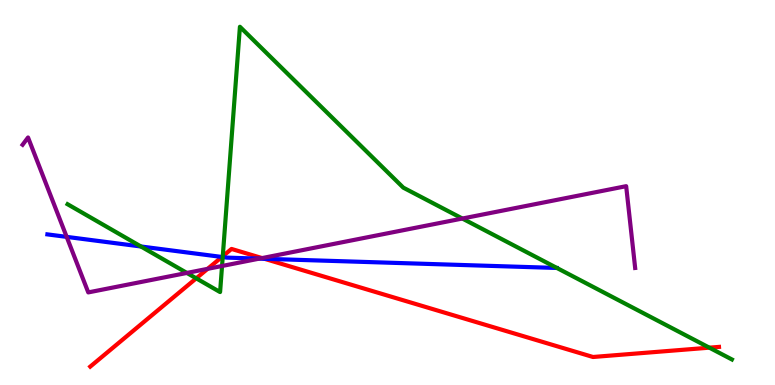[{'lines': ['blue', 'red'], 'intersections': [{'x': 2.86, 'y': 3.33}, {'x': 3.41, 'y': 3.28}]}, {'lines': ['green', 'red'], 'intersections': [{'x': 2.53, 'y': 2.77}, {'x': 2.87, 'y': 3.34}, {'x': 9.15, 'y': 0.97}]}, {'lines': ['purple', 'red'], 'intersections': [{'x': 2.68, 'y': 3.02}, {'x': 3.38, 'y': 3.3}]}, {'lines': ['blue', 'green'], 'intersections': [{'x': 1.82, 'y': 3.6}, {'x': 2.87, 'y': 3.32}]}, {'lines': ['blue', 'purple'], 'intersections': [{'x': 0.86, 'y': 3.85}, {'x': 3.35, 'y': 3.28}]}, {'lines': ['green', 'purple'], 'intersections': [{'x': 2.41, 'y': 2.91}, {'x': 2.87, 'y': 3.09}, {'x': 5.97, 'y': 4.32}]}]